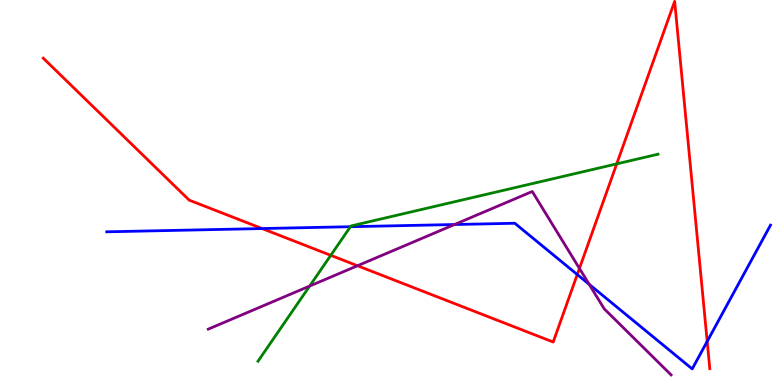[{'lines': ['blue', 'red'], 'intersections': [{'x': 3.38, 'y': 4.06}, {'x': 7.45, 'y': 2.87}, {'x': 9.13, 'y': 1.13}]}, {'lines': ['green', 'red'], 'intersections': [{'x': 4.27, 'y': 3.37}, {'x': 7.96, 'y': 5.74}]}, {'lines': ['purple', 'red'], 'intersections': [{'x': 4.61, 'y': 3.1}, {'x': 7.48, 'y': 3.03}]}, {'lines': ['blue', 'green'], 'intersections': [{'x': 4.52, 'y': 4.11}]}, {'lines': ['blue', 'purple'], 'intersections': [{'x': 5.86, 'y': 4.17}, {'x': 7.6, 'y': 2.61}]}, {'lines': ['green', 'purple'], 'intersections': [{'x': 4.0, 'y': 2.57}]}]